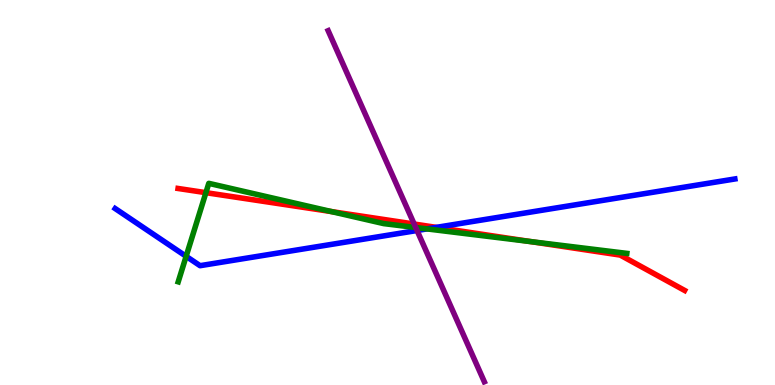[{'lines': ['blue', 'red'], 'intersections': [{'x': 5.63, 'y': 4.09}]}, {'lines': ['green', 'red'], 'intersections': [{'x': 2.66, 'y': 5.0}, {'x': 4.28, 'y': 4.5}, {'x': 6.85, 'y': 3.72}]}, {'lines': ['purple', 'red'], 'intersections': [{'x': 5.34, 'y': 4.18}]}, {'lines': ['blue', 'green'], 'intersections': [{'x': 2.4, 'y': 3.34}, {'x': 5.51, 'y': 4.05}]}, {'lines': ['blue', 'purple'], 'intersections': [{'x': 5.38, 'y': 4.01}]}, {'lines': ['green', 'purple'], 'intersections': [{'x': 5.36, 'y': 4.09}]}]